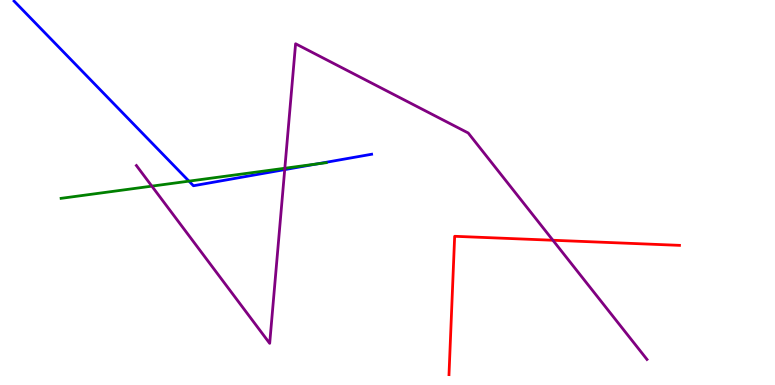[{'lines': ['blue', 'red'], 'intersections': []}, {'lines': ['green', 'red'], 'intersections': []}, {'lines': ['purple', 'red'], 'intersections': [{'x': 7.13, 'y': 3.76}]}, {'lines': ['blue', 'green'], 'intersections': [{'x': 2.44, 'y': 5.29}, {'x': 4.09, 'y': 5.74}]}, {'lines': ['blue', 'purple'], 'intersections': [{'x': 3.67, 'y': 5.59}]}, {'lines': ['green', 'purple'], 'intersections': [{'x': 1.96, 'y': 5.17}, {'x': 3.68, 'y': 5.63}]}]